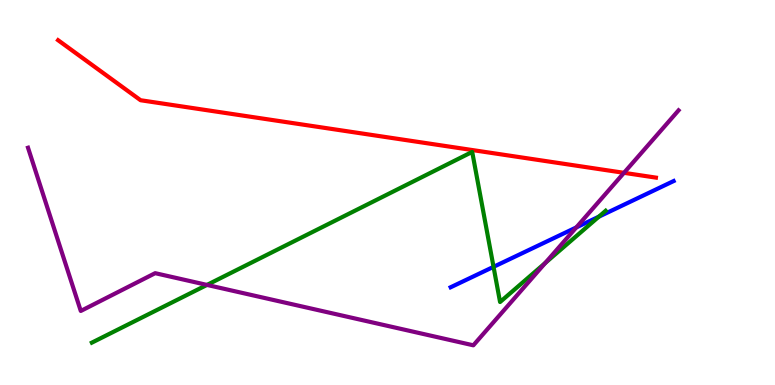[{'lines': ['blue', 'red'], 'intersections': []}, {'lines': ['green', 'red'], 'intersections': []}, {'lines': ['purple', 'red'], 'intersections': [{'x': 8.05, 'y': 5.51}]}, {'lines': ['blue', 'green'], 'intersections': [{'x': 6.37, 'y': 3.07}, {'x': 7.73, 'y': 4.37}]}, {'lines': ['blue', 'purple'], 'intersections': [{'x': 7.44, 'y': 4.09}]}, {'lines': ['green', 'purple'], 'intersections': [{'x': 2.67, 'y': 2.6}, {'x': 7.04, 'y': 3.17}]}]